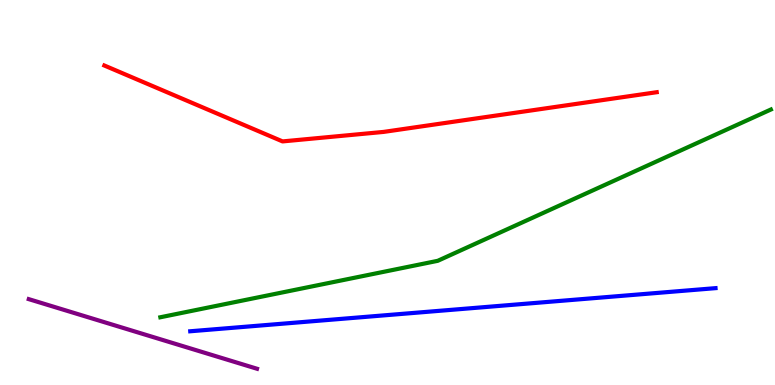[{'lines': ['blue', 'red'], 'intersections': []}, {'lines': ['green', 'red'], 'intersections': []}, {'lines': ['purple', 'red'], 'intersections': []}, {'lines': ['blue', 'green'], 'intersections': []}, {'lines': ['blue', 'purple'], 'intersections': []}, {'lines': ['green', 'purple'], 'intersections': []}]